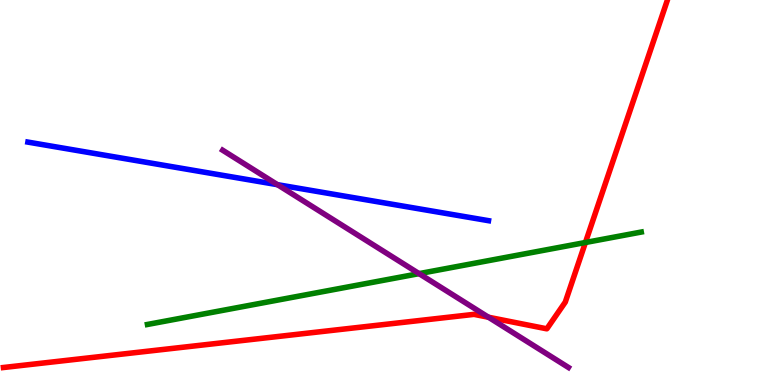[{'lines': ['blue', 'red'], 'intersections': []}, {'lines': ['green', 'red'], 'intersections': [{'x': 7.55, 'y': 3.7}]}, {'lines': ['purple', 'red'], 'intersections': [{'x': 6.3, 'y': 1.76}]}, {'lines': ['blue', 'green'], 'intersections': []}, {'lines': ['blue', 'purple'], 'intersections': [{'x': 3.58, 'y': 5.2}]}, {'lines': ['green', 'purple'], 'intersections': [{'x': 5.41, 'y': 2.89}]}]